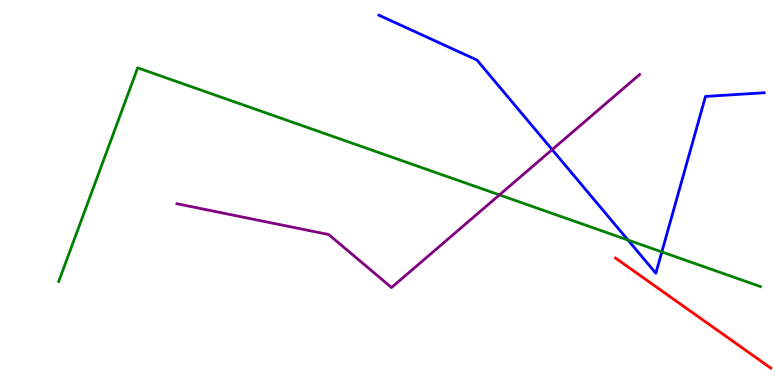[{'lines': ['blue', 'red'], 'intersections': []}, {'lines': ['green', 'red'], 'intersections': []}, {'lines': ['purple', 'red'], 'intersections': []}, {'lines': ['blue', 'green'], 'intersections': [{'x': 8.1, 'y': 3.77}, {'x': 8.54, 'y': 3.46}]}, {'lines': ['blue', 'purple'], 'intersections': [{'x': 7.12, 'y': 6.11}]}, {'lines': ['green', 'purple'], 'intersections': [{'x': 6.44, 'y': 4.94}]}]